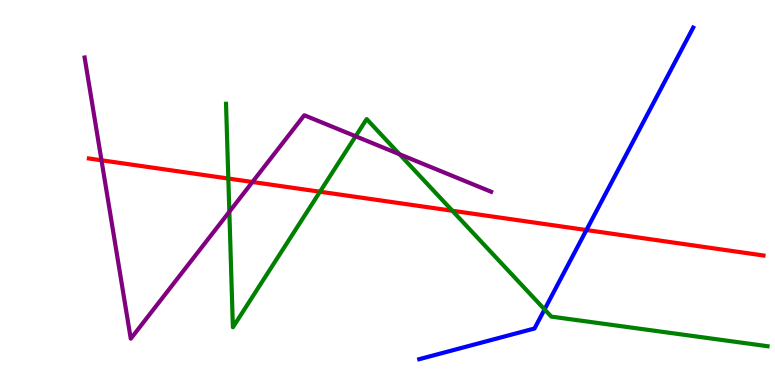[{'lines': ['blue', 'red'], 'intersections': [{'x': 7.57, 'y': 4.03}]}, {'lines': ['green', 'red'], 'intersections': [{'x': 2.95, 'y': 5.36}, {'x': 4.13, 'y': 5.02}, {'x': 5.84, 'y': 4.53}]}, {'lines': ['purple', 'red'], 'intersections': [{'x': 1.31, 'y': 5.84}, {'x': 3.26, 'y': 5.27}]}, {'lines': ['blue', 'green'], 'intersections': [{'x': 7.03, 'y': 1.96}]}, {'lines': ['blue', 'purple'], 'intersections': []}, {'lines': ['green', 'purple'], 'intersections': [{'x': 2.96, 'y': 4.5}, {'x': 4.59, 'y': 6.46}, {'x': 5.16, 'y': 5.99}]}]